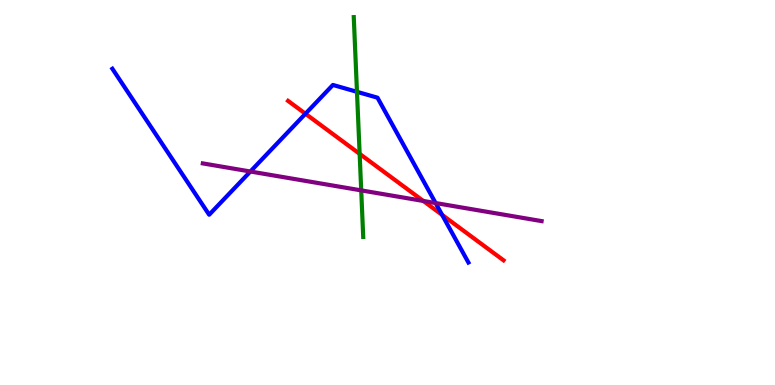[{'lines': ['blue', 'red'], 'intersections': [{'x': 3.94, 'y': 7.05}, {'x': 5.7, 'y': 4.42}]}, {'lines': ['green', 'red'], 'intersections': [{'x': 4.64, 'y': 6.0}]}, {'lines': ['purple', 'red'], 'intersections': [{'x': 5.46, 'y': 4.78}]}, {'lines': ['blue', 'green'], 'intersections': [{'x': 4.61, 'y': 7.61}]}, {'lines': ['blue', 'purple'], 'intersections': [{'x': 3.23, 'y': 5.55}, {'x': 5.62, 'y': 4.73}]}, {'lines': ['green', 'purple'], 'intersections': [{'x': 4.66, 'y': 5.06}]}]